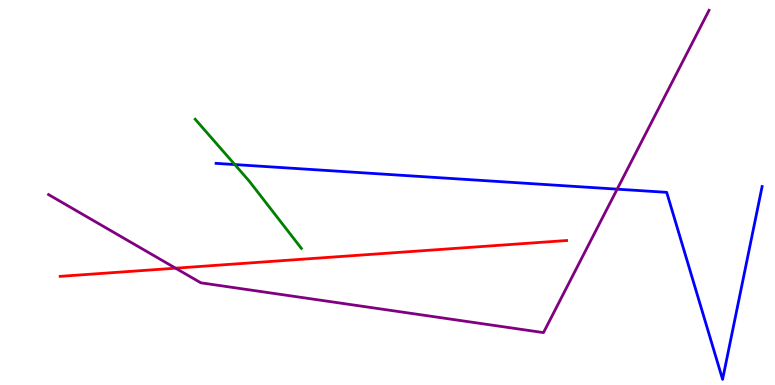[{'lines': ['blue', 'red'], 'intersections': []}, {'lines': ['green', 'red'], 'intersections': []}, {'lines': ['purple', 'red'], 'intersections': [{'x': 2.27, 'y': 3.03}]}, {'lines': ['blue', 'green'], 'intersections': [{'x': 3.03, 'y': 5.73}]}, {'lines': ['blue', 'purple'], 'intersections': [{'x': 7.96, 'y': 5.09}]}, {'lines': ['green', 'purple'], 'intersections': []}]